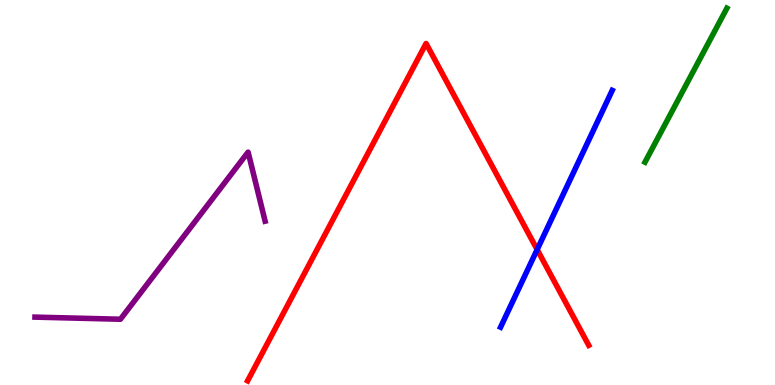[{'lines': ['blue', 'red'], 'intersections': [{'x': 6.93, 'y': 3.52}]}, {'lines': ['green', 'red'], 'intersections': []}, {'lines': ['purple', 'red'], 'intersections': []}, {'lines': ['blue', 'green'], 'intersections': []}, {'lines': ['blue', 'purple'], 'intersections': []}, {'lines': ['green', 'purple'], 'intersections': []}]